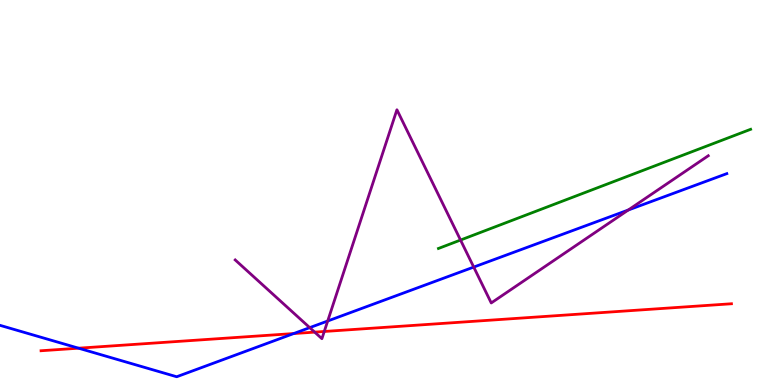[{'lines': ['blue', 'red'], 'intersections': [{'x': 1.01, 'y': 0.956}, {'x': 3.79, 'y': 1.34}]}, {'lines': ['green', 'red'], 'intersections': []}, {'lines': ['purple', 'red'], 'intersections': [{'x': 4.06, 'y': 1.37}, {'x': 4.18, 'y': 1.39}]}, {'lines': ['blue', 'green'], 'intersections': []}, {'lines': ['blue', 'purple'], 'intersections': [{'x': 4.0, 'y': 1.49}, {'x': 4.23, 'y': 1.66}, {'x': 6.11, 'y': 3.06}, {'x': 8.11, 'y': 4.54}]}, {'lines': ['green', 'purple'], 'intersections': [{'x': 5.94, 'y': 3.76}]}]